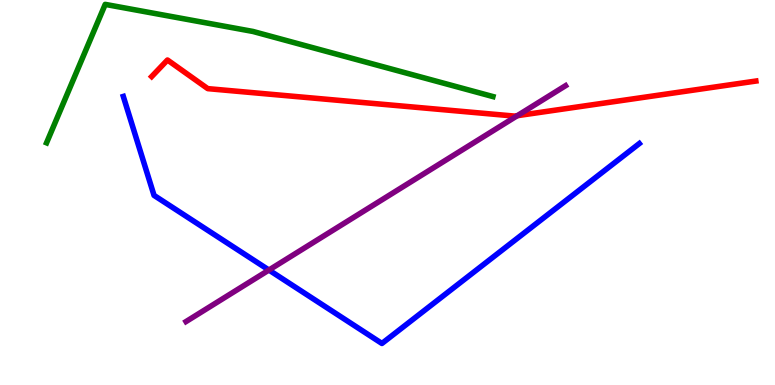[{'lines': ['blue', 'red'], 'intersections': []}, {'lines': ['green', 'red'], 'intersections': []}, {'lines': ['purple', 'red'], 'intersections': [{'x': 6.68, 'y': 7.0}]}, {'lines': ['blue', 'green'], 'intersections': []}, {'lines': ['blue', 'purple'], 'intersections': [{'x': 3.47, 'y': 2.99}]}, {'lines': ['green', 'purple'], 'intersections': []}]